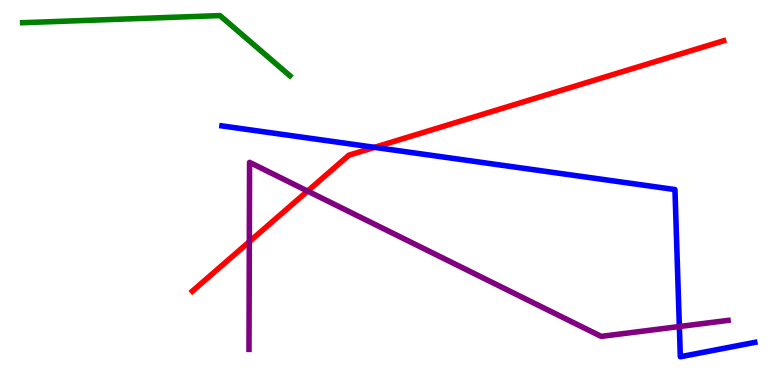[{'lines': ['blue', 'red'], 'intersections': [{'x': 4.83, 'y': 6.17}]}, {'lines': ['green', 'red'], 'intersections': []}, {'lines': ['purple', 'red'], 'intersections': [{'x': 3.22, 'y': 3.72}, {'x': 3.97, 'y': 5.04}]}, {'lines': ['blue', 'green'], 'intersections': []}, {'lines': ['blue', 'purple'], 'intersections': [{'x': 8.77, 'y': 1.52}]}, {'lines': ['green', 'purple'], 'intersections': []}]